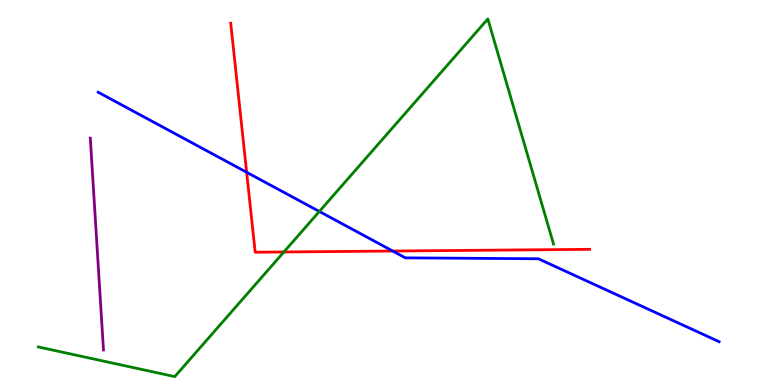[{'lines': ['blue', 'red'], 'intersections': [{'x': 3.18, 'y': 5.53}, {'x': 5.07, 'y': 3.48}]}, {'lines': ['green', 'red'], 'intersections': [{'x': 3.66, 'y': 3.46}]}, {'lines': ['purple', 'red'], 'intersections': []}, {'lines': ['blue', 'green'], 'intersections': [{'x': 4.12, 'y': 4.51}]}, {'lines': ['blue', 'purple'], 'intersections': []}, {'lines': ['green', 'purple'], 'intersections': []}]